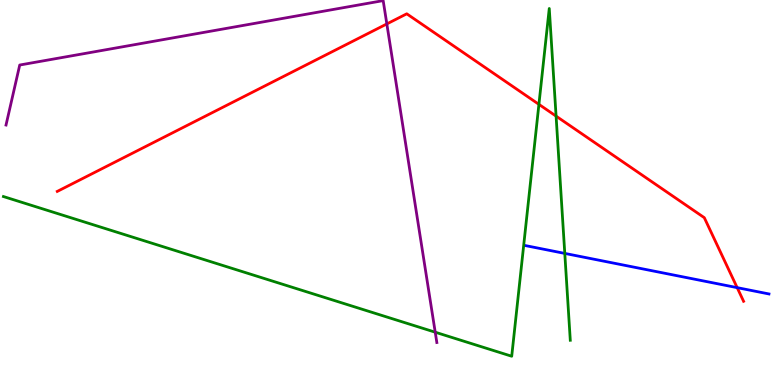[{'lines': ['blue', 'red'], 'intersections': [{'x': 9.51, 'y': 2.53}]}, {'lines': ['green', 'red'], 'intersections': [{'x': 6.95, 'y': 7.29}, {'x': 7.18, 'y': 6.98}]}, {'lines': ['purple', 'red'], 'intersections': [{'x': 4.99, 'y': 9.38}]}, {'lines': ['blue', 'green'], 'intersections': [{'x': 7.29, 'y': 3.42}]}, {'lines': ['blue', 'purple'], 'intersections': []}, {'lines': ['green', 'purple'], 'intersections': [{'x': 5.62, 'y': 1.37}]}]